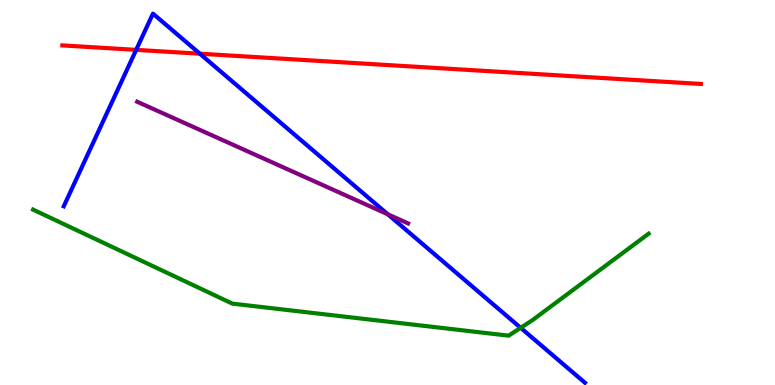[{'lines': ['blue', 'red'], 'intersections': [{'x': 1.76, 'y': 8.7}, {'x': 2.58, 'y': 8.61}]}, {'lines': ['green', 'red'], 'intersections': []}, {'lines': ['purple', 'red'], 'intersections': []}, {'lines': ['blue', 'green'], 'intersections': [{'x': 6.72, 'y': 1.49}]}, {'lines': ['blue', 'purple'], 'intersections': [{'x': 5.0, 'y': 4.43}]}, {'lines': ['green', 'purple'], 'intersections': []}]